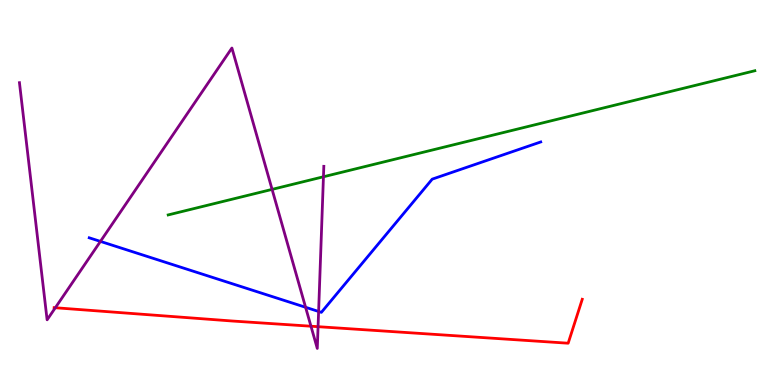[{'lines': ['blue', 'red'], 'intersections': []}, {'lines': ['green', 'red'], 'intersections': []}, {'lines': ['purple', 'red'], 'intersections': [{'x': 0.714, 'y': 2.01}, {'x': 4.01, 'y': 1.53}, {'x': 4.1, 'y': 1.51}]}, {'lines': ['blue', 'green'], 'intersections': []}, {'lines': ['blue', 'purple'], 'intersections': [{'x': 1.3, 'y': 3.73}, {'x': 3.94, 'y': 2.02}, {'x': 4.11, 'y': 1.91}]}, {'lines': ['green', 'purple'], 'intersections': [{'x': 3.51, 'y': 5.08}, {'x': 4.17, 'y': 5.41}]}]